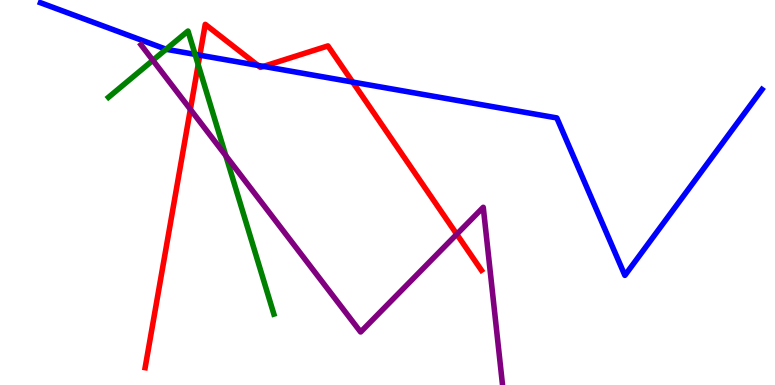[{'lines': ['blue', 'red'], 'intersections': [{'x': 2.58, 'y': 8.57}, {'x': 3.33, 'y': 8.3}, {'x': 3.4, 'y': 8.28}, {'x': 4.55, 'y': 7.87}]}, {'lines': ['green', 'red'], 'intersections': [{'x': 2.56, 'y': 8.32}]}, {'lines': ['purple', 'red'], 'intersections': [{'x': 2.46, 'y': 7.16}, {'x': 5.89, 'y': 3.92}]}, {'lines': ['blue', 'green'], 'intersections': [{'x': 2.14, 'y': 8.72}, {'x': 2.52, 'y': 8.59}]}, {'lines': ['blue', 'purple'], 'intersections': []}, {'lines': ['green', 'purple'], 'intersections': [{'x': 1.97, 'y': 8.43}, {'x': 2.91, 'y': 5.96}]}]